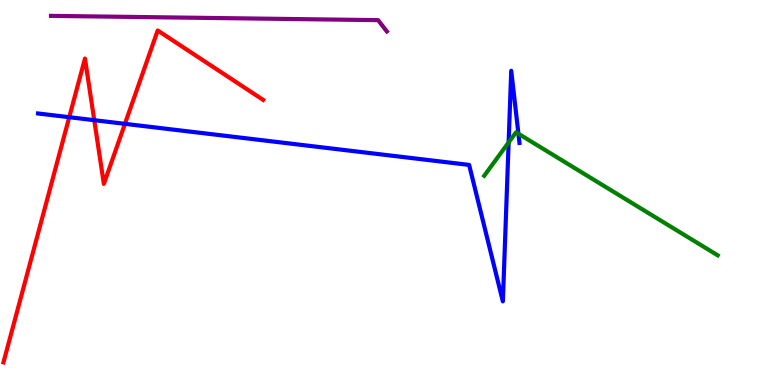[{'lines': ['blue', 'red'], 'intersections': [{'x': 0.893, 'y': 6.96}, {'x': 1.22, 'y': 6.88}, {'x': 1.61, 'y': 6.78}]}, {'lines': ['green', 'red'], 'intersections': []}, {'lines': ['purple', 'red'], 'intersections': []}, {'lines': ['blue', 'green'], 'intersections': [{'x': 6.56, 'y': 6.3}, {'x': 6.69, 'y': 6.53}]}, {'lines': ['blue', 'purple'], 'intersections': []}, {'lines': ['green', 'purple'], 'intersections': []}]